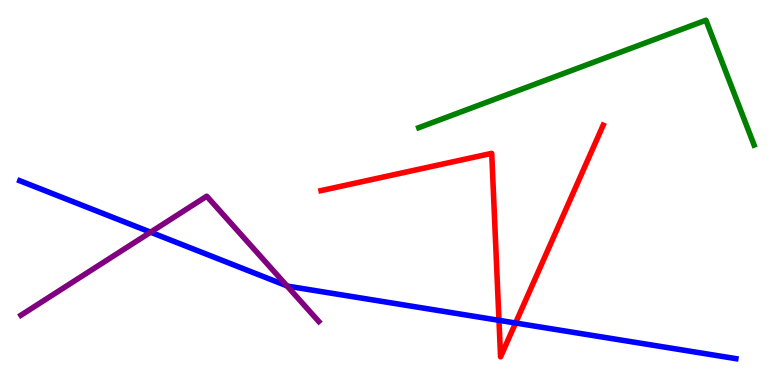[{'lines': ['blue', 'red'], 'intersections': [{'x': 6.44, 'y': 1.68}, {'x': 6.65, 'y': 1.61}]}, {'lines': ['green', 'red'], 'intersections': []}, {'lines': ['purple', 'red'], 'intersections': []}, {'lines': ['blue', 'green'], 'intersections': []}, {'lines': ['blue', 'purple'], 'intersections': [{'x': 1.94, 'y': 3.97}, {'x': 3.7, 'y': 2.58}]}, {'lines': ['green', 'purple'], 'intersections': []}]